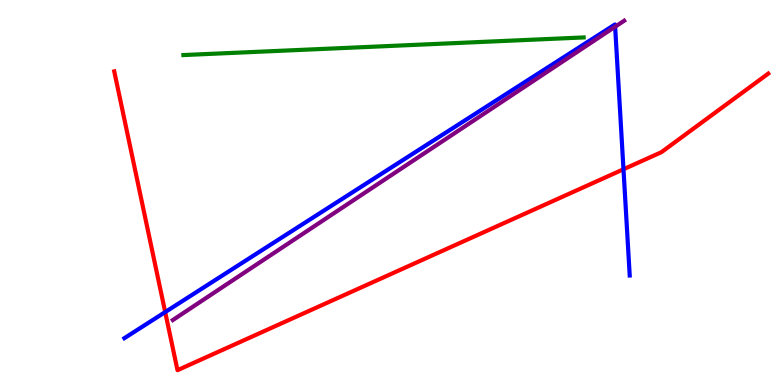[{'lines': ['blue', 'red'], 'intersections': [{'x': 2.13, 'y': 1.89}, {'x': 8.04, 'y': 5.6}]}, {'lines': ['green', 'red'], 'intersections': []}, {'lines': ['purple', 'red'], 'intersections': []}, {'lines': ['blue', 'green'], 'intersections': []}, {'lines': ['blue', 'purple'], 'intersections': [{'x': 7.94, 'y': 9.31}]}, {'lines': ['green', 'purple'], 'intersections': []}]